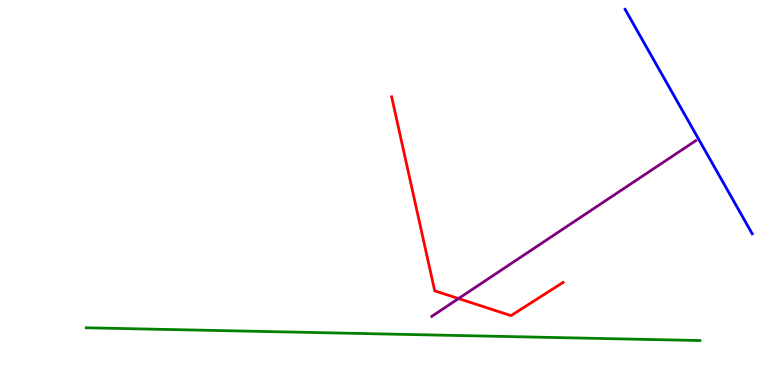[{'lines': ['blue', 'red'], 'intersections': []}, {'lines': ['green', 'red'], 'intersections': []}, {'lines': ['purple', 'red'], 'intersections': [{'x': 5.92, 'y': 2.24}]}, {'lines': ['blue', 'green'], 'intersections': []}, {'lines': ['blue', 'purple'], 'intersections': []}, {'lines': ['green', 'purple'], 'intersections': []}]